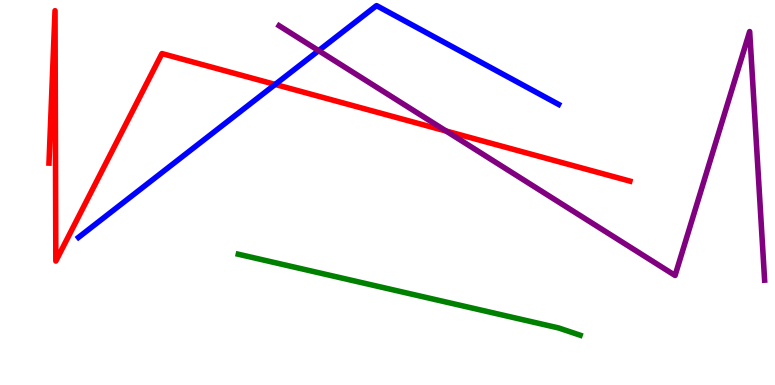[{'lines': ['blue', 'red'], 'intersections': [{'x': 3.55, 'y': 7.81}]}, {'lines': ['green', 'red'], 'intersections': []}, {'lines': ['purple', 'red'], 'intersections': [{'x': 5.76, 'y': 6.6}]}, {'lines': ['blue', 'green'], 'intersections': []}, {'lines': ['blue', 'purple'], 'intersections': [{'x': 4.11, 'y': 8.68}]}, {'lines': ['green', 'purple'], 'intersections': []}]